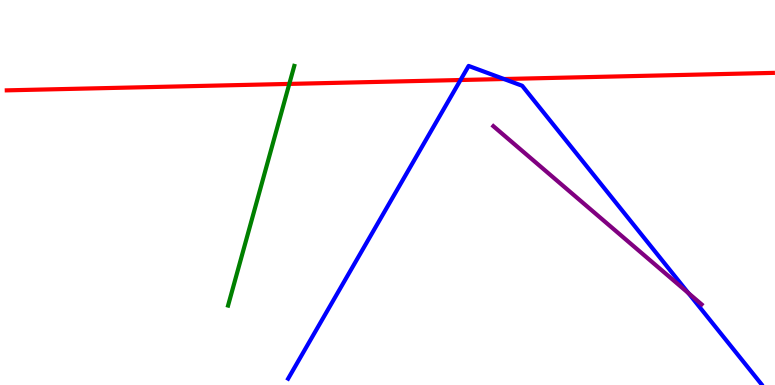[{'lines': ['blue', 'red'], 'intersections': [{'x': 5.94, 'y': 7.92}, {'x': 6.5, 'y': 7.95}]}, {'lines': ['green', 'red'], 'intersections': [{'x': 3.73, 'y': 7.82}]}, {'lines': ['purple', 'red'], 'intersections': []}, {'lines': ['blue', 'green'], 'intersections': []}, {'lines': ['blue', 'purple'], 'intersections': [{'x': 8.88, 'y': 2.39}]}, {'lines': ['green', 'purple'], 'intersections': []}]